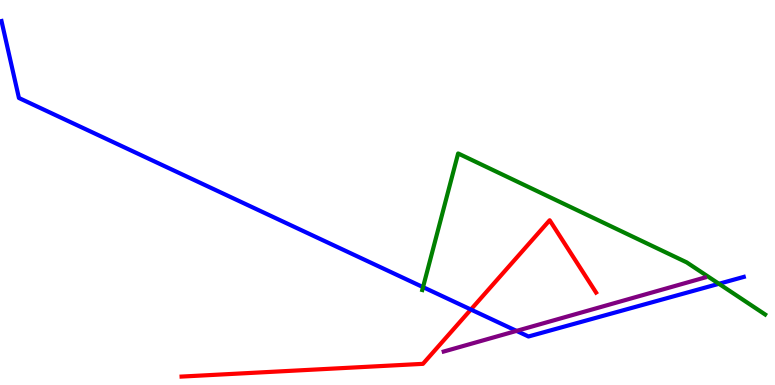[{'lines': ['blue', 'red'], 'intersections': [{'x': 6.08, 'y': 1.96}]}, {'lines': ['green', 'red'], 'intersections': []}, {'lines': ['purple', 'red'], 'intersections': []}, {'lines': ['blue', 'green'], 'intersections': [{'x': 5.46, 'y': 2.54}, {'x': 9.28, 'y': 2.63}]}, {'lines': ['blue', 'purple'], 'intersections': [{'x': 6.67, 'y': 1.41}]}, {'lines': ['green', 'purple'], 'intersections': []}]